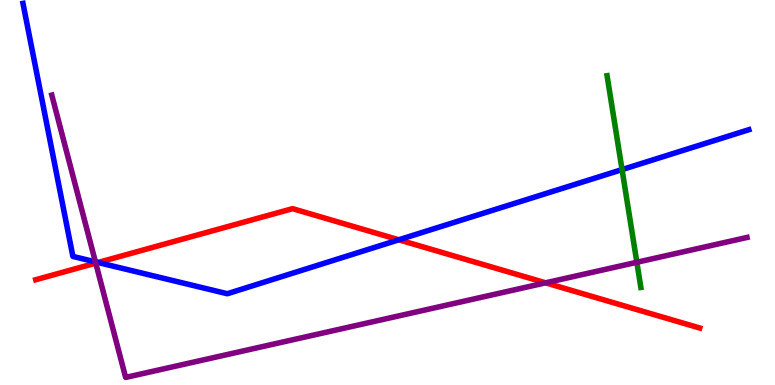[{'lines': ['blue', 'red'], 'intersections': [{'x': 1.26, 'y': 3.18}, {'x': 5.15, 'y': 3.77}]}, {'lines': ['green', 'red'], 'intersections': []}, {'lines': ['purple', 'red'], 'intersections': [{'x': 1.24, 'y': 3.17}, {'x': 7.04, 'y': 2.65}]}, {'lines': ['blue', 'green'], 'intersections': [{'x': 8.03, 'y': 5.6}]}, {'lines': ['blue', 'purple'], 'intersections': [{'x': 1.23, 'y': 3.2}]}, {'lines': ['green', 'purple'], 'intersections': [{'x': 8.22, 'y': 3.19}]}]